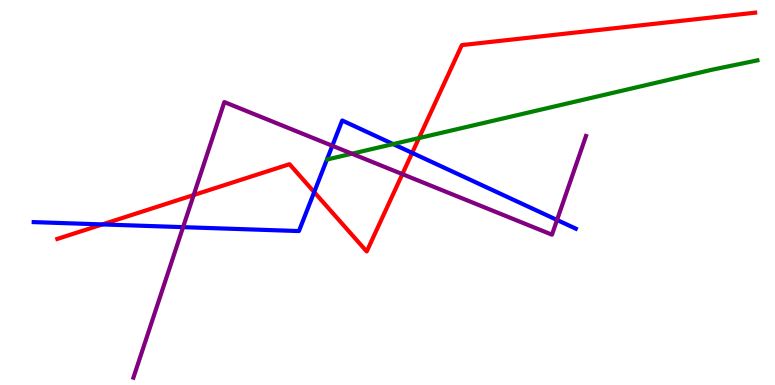[{'lines': ['blue', 'red'], 'intersections': [{'x': 1.32, 'y': 4.17}, {'x': 4.05, 'y': 5.01}, {'x': 5.32, 'y': 6.03}]}, {'lines': ['green', 'red'], 'intersections': [{'x': 5.41, 'y': 6.41}]}, {'lines': ['purple', 'red'], 'intersections': [{'x': 2.5, 'y': 4.93}, {'x': 5.19, 'y': 5.48}]}, {'lines': ['blue', 'green'], 'intersections': [{'x': 5.07, 'y': 6.26}]}, {'lines': ['blue', 'purple'], 'intersections': [{'x': 2.36, 'y': 4.1}, {'x': 4.29, 'y': 6.21}, {'x': 7.19, 'y': 4.29}]}, {'lines': ['green', 'purple'], 'intersections': [{'x': 4.54, 'y': 6.01}]}]